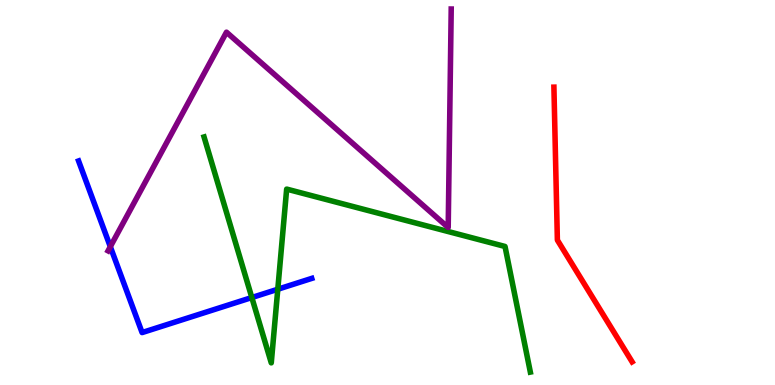[{'lines': ['blue', 'red'], 'intersections': []}, {'lines': ['green', 'red'], 'intersections': []}, {'lines': ['purple', 'red'], 'intersections': []}, {'lines': ['blue', 'green'], 'intersections': [{'x': 3.25, 'y': 2.27}, {'x': 3.58, 'y': 2.49}]}, {'lines': ['blue', 'purple'], 'intersections': [{'x': 1.42, 'y': 3.59}]}, {'lines': ['green', 'purple'], 'intersections': []}]